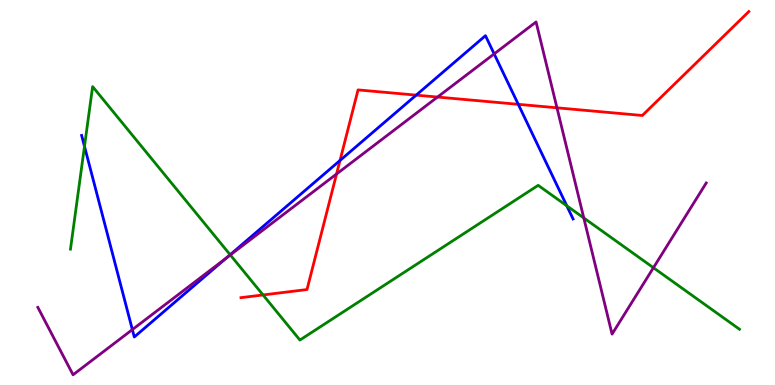[{'lines': ['blue', 'red'], 'intersections': [{'x': 4.39, 'y': 5.83}, {'x': 5.37, 'y': 7.53}, {'x': 6.69, 'y': 7.29}]}, {'lines': ['green', 'red'], 'intersections': [{'x': 3.39, 'y': 2.34}]}, {'lines': ['purple', 'red'], 'intersections': [{'x': 4.34, 'y': 5.48}, {'x': 5.65, 'y': 7.48}, {'x': 7.19, 'y': 7.2}]}, {'lines': ['blue', 'green'], 'intersections': [{'x': 1.09, 'y': 6.2}, {'x': 2.97, 'y': 3.38}, {'x': 7.31, 'y': 4.65}]}, {'lines': ['blue', 'purple'], 'intersections': [{'x': 1.71, 'y': 1.44}, {'x': 2.92, 'y': 3.3}, {'x': 6.38, 'y': 8.6}]}, {'lines': ['green', 'purple'], 'intersections': [{'x': 2.97, 'y': 3.38}, {'x': 7.53, 'y': 4.34}, {'x': 8.43, 'y': 3.05}]}]